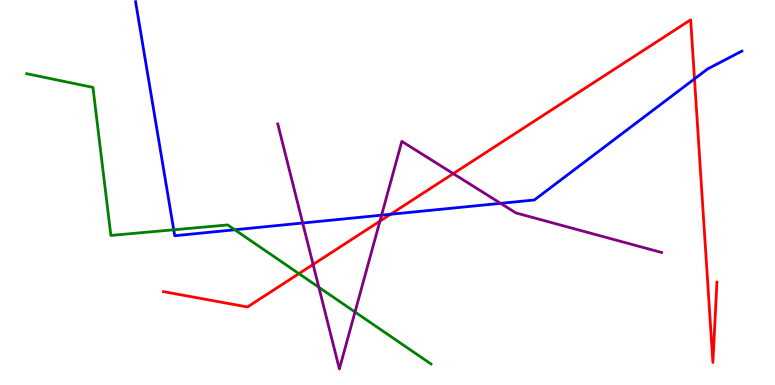[{'lines': ['blue', 'red'], 'intersections': [{'x': 5.04, 'y': 4.43}, {'x': 8.96, 'y': 7.95}]}, {'lines': ['green', 'red'], 'intersections': [{'x': 3.86, 'y': 2.89}]}, {'lines': ['purple', 'red'], 'intersections': [{'x': 4.04, 'y': 3.13}, {'x': 4.9, 'y': 4.26}, {'x': 5.85, 'y': 5.49}]}, {'lines': ['blue', 'green'], 'intersections': [{'x': 2.24, 'y': 4.03}, {'x': 3.03, 'y': 4.03}]}, {'lines': ['blue', 'purple'], 'intersections': [{'x': 3.91, 'y': 4.21}, {'x': 4.92, 'y': 4.41}, {'x': 6.46, 'y': 4.72}]}, {'lines': ['green', 'purple'], 'intersections': [{'x': 4.11, 'y': 2.54}, {'x': 4.58, 'y': 1.9}]}]